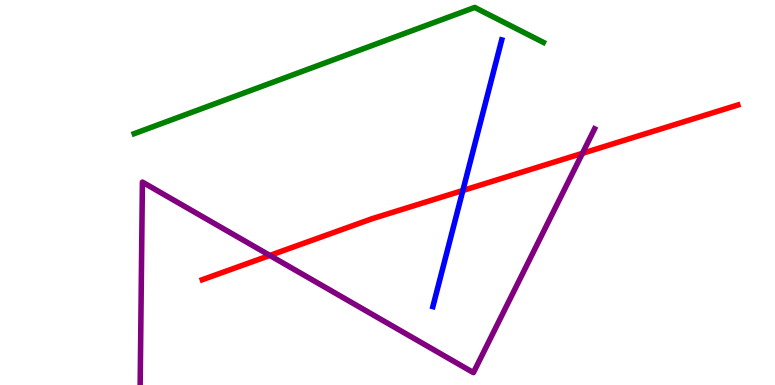[{'lines': ['blue', 'red'], 'intersections': [{'x': 5.97, 'y': 5.05}]}, {'lines': ['green', 'red'], 'intersections': []}, {'lines': ['purple', 'red'], 'intersections': [{'x': 3.48, 'y': 3.37}, {'x': 7.51, 'y': 6.02}]}, {'lines': ['blue', 'green'], 'intersections': []}, {'lines': ['blue', 'purple'], 'intersections': []}, {'lines': ['green', 'purple'], 'intersections': []}]